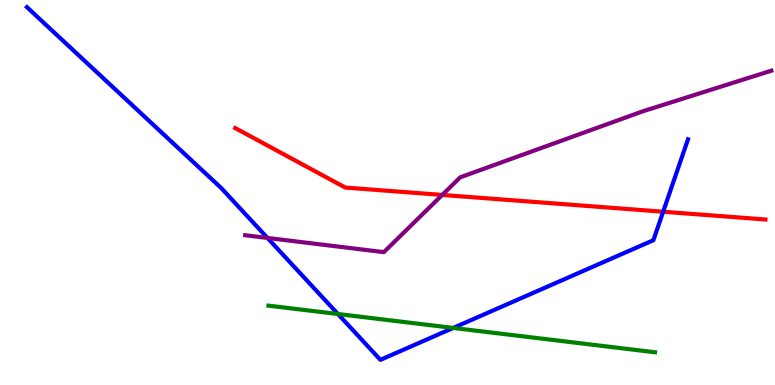[{'lines': ['blue', 'red'], 'intersections': [{'x': 8.56, 'y': 4.5}]}, {'lines': ['green', 'red'], 'intersections': []}, {'lines': ['purple', 'red'], 'intersections': [{'x': 5.71, 'y': 4.94}]}, {'lines': ['blue', 'green'], 'intersections': [{'x': 4.36, 'y': 1.84}, {'x': 5.85, 'y': 1.48}]}, {'lines': ['blue', 'purple'], 'intersections': [{'x': 3.45, 'y': 3.82}]}, {'lines': ['green', 'purple'], 'intersections': []}]